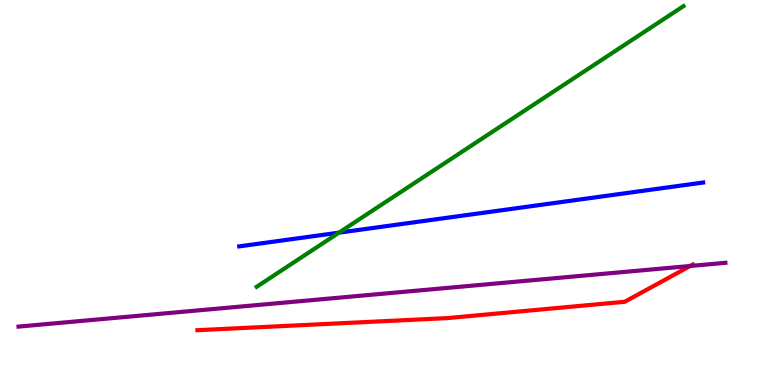[{'lines': ['blue', 'red'], 'intersections': []}, {'lines': ['green', 'red'], 'intersections': []}, {'lines': ['purple', 'red'], 'intersections': [{'x': 8.91, 'y': 3.09}]}, {'lines': ['blue', 'green'], 'intersections': [{'x': 4.37, 'y': 3.96}]}, {'lines': ['blue', 'purple'], 'intersections': []}, {'lines': ['green', 'purple'], 'intersections': []}]